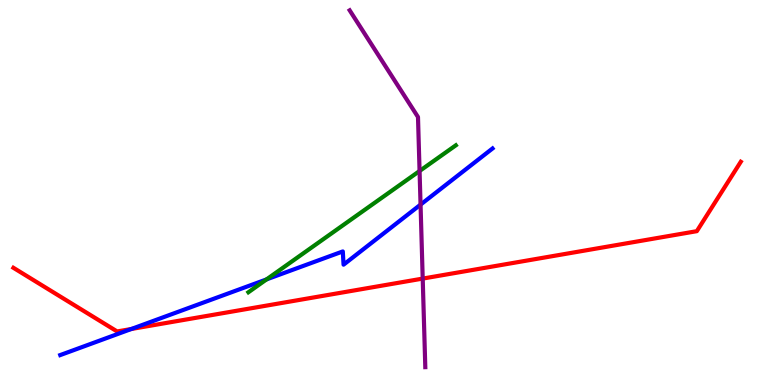[{'lines': ['blue', 'red'], 'intersections': [{'x': 1.69, 'y': 1.45}]}, {'lines': ['green', 'red'], 'intersections': []}, {'lines': ['purple', 'red'], 'intersections': [{'x': 5.45, 'y': 2.76}]}, {'lines': ['blue', 'green'], 'intersections': [{'x': 3.44, 'y': 2.74}]}, {'lines': ['blue', 'purple'], 'intersections': [{'x': 5.43, 'y': 4.69}]}, {'lines': ['green', 'purple'], 'intersections': [{'x': 5.41, 'y': 5.56}]}]